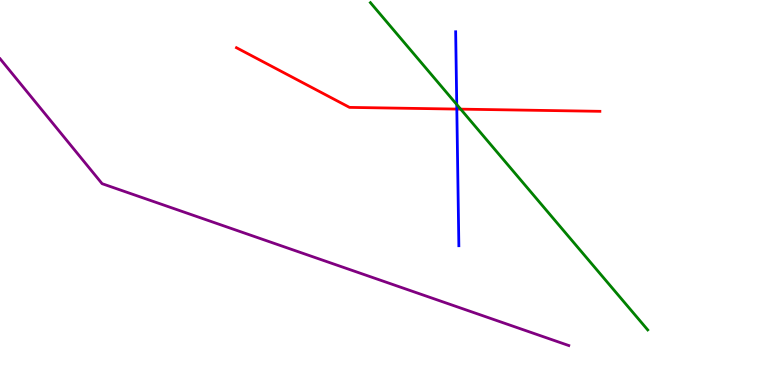[{'lines': ['blue', 'red'], 'intersections': [{'x': 5.89, 'y': 7.17}]}, {'lines': ['green', 'red'], 'intersections': [{'x': 5.94, 'y': 7.17}]}, {'lines': ['purple', 'red'], 'intersections': []}, {'lines': ['blue', 'green'], 'intersections': [{'x': 5.89, 'y': 7.29}]}, {'lines': ['blue', 'purple'], 'intersections': []}, {'lines': ['green', 'purple'], 'intersections': []}]